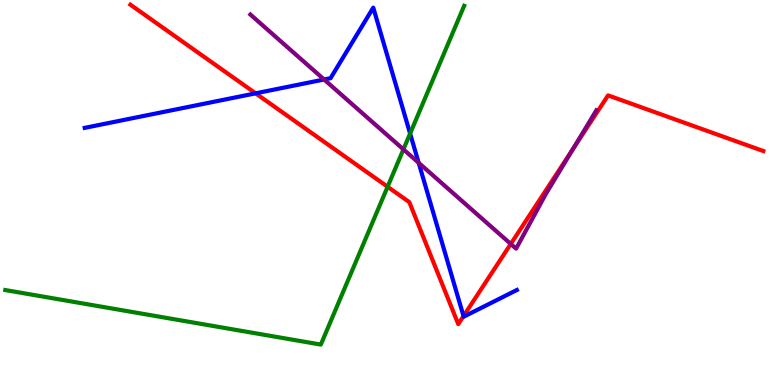[{'lines': ['blue', 'red'], 'intersections': [{'x': 3.3, 'y': 7.58}, {'x': 5.98, 'y': 1.79}]}, {'lines': ['green', 'red'], 'intersections': [{'x': 5.0, 'y': 5.15}]}, {'lines': ['purple', 'red'], 'intersections': [{'x': 6.59, 'y': 3.66}, {'x': 7.4, 'y': 6.15}]}, {'lines': ['blue', 'green'], 'intersections': [{'x': 5.29, 'y': 6.53}]}, {'lines': ['blue', 'purple'], 'intersections': [{'x': 4.18, 'y': 7.94}, {'x': 5.4, 'y': 5.77}]}, {'lines': ['green', 'purple'], 'intersections': [{'x': 5.21, 'y': 6.12}]}]